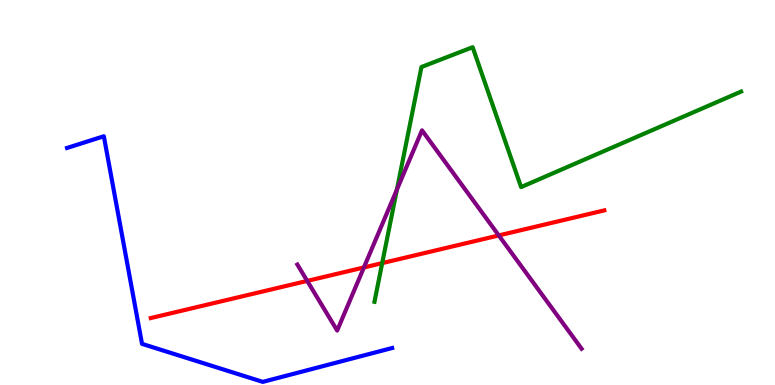[{'lines': ['blue', 'red'], 'intersections': []}, {'lines': ['green', 'red'], 'intersections': [{'x': 4.93, 'y': 3.17}]}, {'lines': ['purple', 'red'], 'intersections': [{'x': 3.96, 'y': 2.7}, {'x': 4.7, 'y': 3.05}, {'x': 6.44, 'y': 3.88}]}, {'lines': ['blue', 'green'], 'intersections': []}, {'lines': ['blue', 'purple'], 'intersections': []}, {'lines': ['green', 'purple'], 'intersections': [{'x': 5.12, 'y': 5.08}]}]